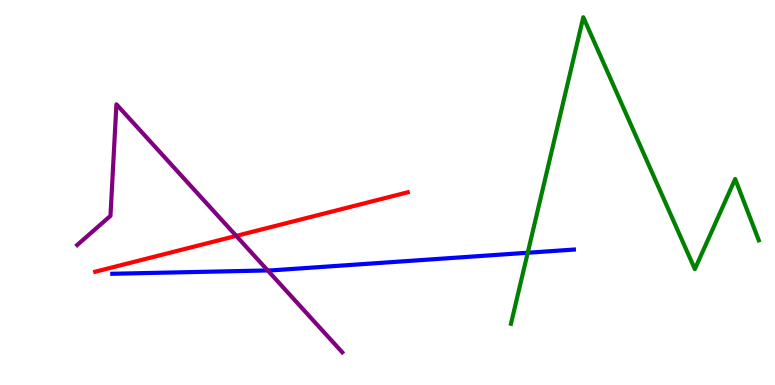[{'lines': ['blue', 'red'], 'intersections': []}, {'lines': ['green', 'red'], 'intersections': []}, {'lines': ['purple', 'red'], 'intersections': [{'x': 3.05, 'y': 3.87}]}, {'lines': ['blue', 'green'], 'intersections': [{'x': 6.81, 'y': 3.44}]}, {'lines': ['blue', 'purple'], 'intersections': [{'x': 3.45, 'y': 2.98}]}, {'lines': ['green', 'purple'], 'intersections': []}]